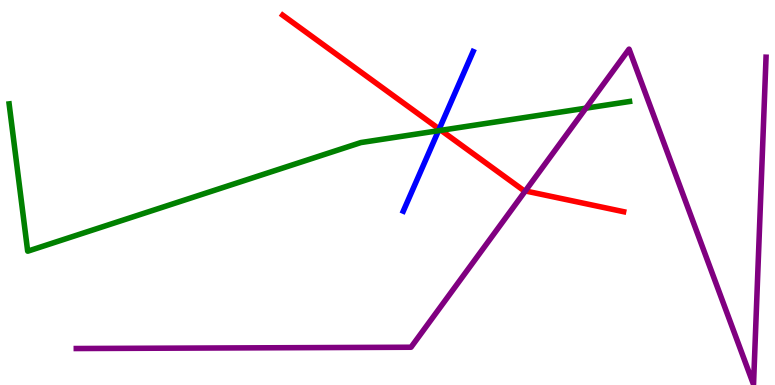[{'lines': ['blue', 'red'], 'intersections': [{'x': 5.67, 'y': 6.65}]}, {'lines': ['green', 'red'], 'intersections': [{'x': 5.69, 'y': 6.62}]}, {'lines': ['purple', 'red'], 'intersections': [{'x': 6.78, 'y': 5.04}]}, {'lines': ['blue', 'green'], 'intersections': [{'x': 5.66, 'y': 6.61}]}, {'lines': ['blue', 'purple'], 'intersections': []}, {'lines': ['green', 'purple'], 'intersections': [{'x': 7.56, 'y': 7.19}]}]